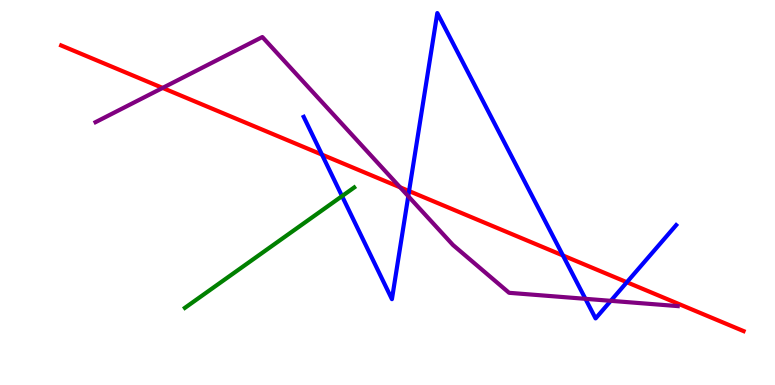[{'lines': ['blue', 'red'], 'intersections': [{'x': 4.15, 'y': 5.98}, {'x': 5.28, 'y': 5.04}, {'x': 7.26, 'y': 3.36}, {'x': 8.09, 'y': 2.67}]}, {'lines': ['green', 'red'], 'intersections': []}, {'lines': ['purple', 'red'], 'intersections': [{'x': 2.1, 'y': 7.72}, {'x': 5.16, 'y': 5.13}]}, {'lines': ['blue', 'green'], 'intersections': [{'x': 4.41, 'y': 4.91}]}, {'lines': ['blue', 'purple'], 'intersections': [{'x': 5.27, 'y': 4.9}, {'x': 7.55, 'y': 2.24}, {'x': 7.88, 'y': 2.19}]}, {'lines': ['green', 'purple'], 'intersections': []}]